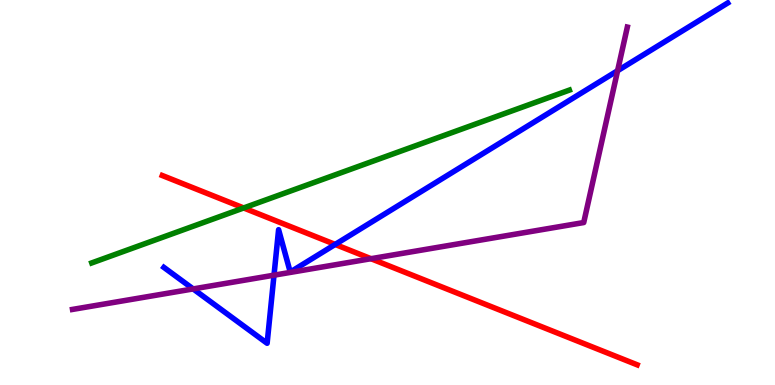[{'lines': ['blue', 'red'], 'intersections': [{'x': 4.32, 'y': 3.65}]}, {'lines': ['green', 'red'], 'intersections': [{'x': 3.14, 'y': 4.6}]}, {'lines': ['purple', 'red'], 'intersections': [{'x': 4.79, 'y': 3.28}]}, {'lines': ['blue', 'green'], 'intersections': []}, {'lines': ['blue', 'purple'], 'intersections': [{'x': 2.49, 'y': 2.5}, {'x': 3.54, 'y': 2.85}, {'x': 7.97, 'y': 8.16}]}, {'lines': ['green', 'purple'], 'intersections': []}]